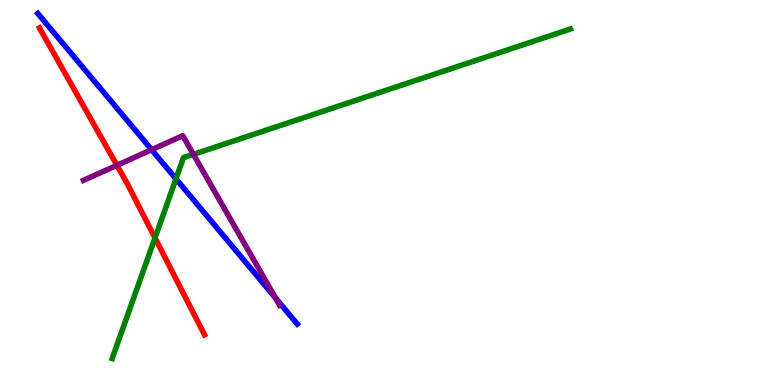[{'lines': ['blue', 'red'], 'intersections': []}, {'lines': ['green', 'red'], 'intersections': [{'x': 2.0, 'y': 3.82}]}, {'lines': ['purple', 'red'], 'intersections': [{'x': 1.51, 'y': 5.71}]}, {'lines': ['blue', 'green'], 'intersections': [{'x': 2.27, 'y': 5.36}]}, {'lines': ['blue', 'purple'], 'intersections': [{'x': 1.96, 'y': 6.11}, {'x': 3.55, 'y': 2.26}]}, {'lines': ['green', 'purple'], 'intersections': [{'x': 2.5, 'y': 5.99}]}]